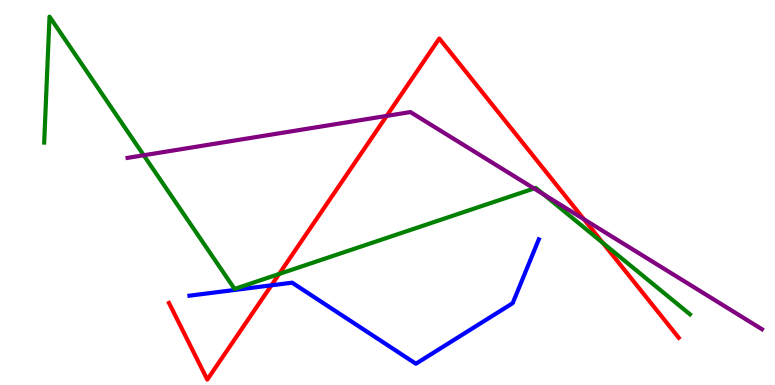[{'lines': ['blue', 'red'], 'intersections': [{'x': 3.5, 'y': 2.59}]}, {'lines': ['green', 'red'], 'intersections': [{'x': 3.6, 'y': 2.88}, {'x': 7.78, 'y': 3.69}]}, {'lines': ['purple', 'red'], 'intersections': [{'x': 4.99, 'y': 6.99}, {'x': 7.53, 'y': 4.3}]}, {'lines': ['blue', 'green'], 'intersections': []}, {'lines': ['blue', 'purple'], 'intersections': []}, {'lines': ['green', 'purple'], 'intersections': [{'x': 1.85, 'y': 5.97}, {'x': 6.89, 'y': 5.1}, {'x': 7.01, 'y': 4.95}]}]